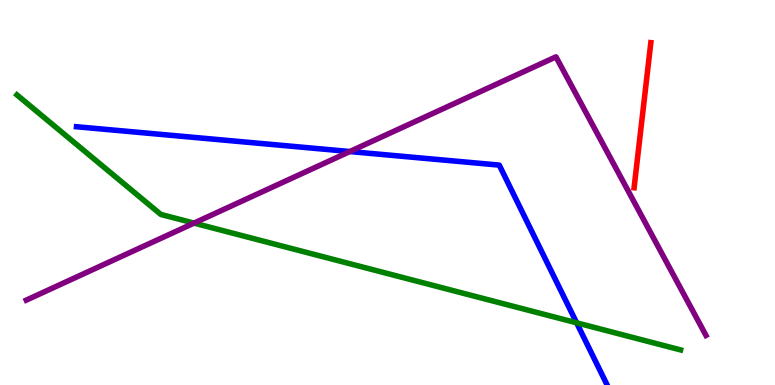[{'lines': ['blue', 'red'], 'intersections': []}, {'lines': ['green', 'red'], 'intersections': []}, {'lines': ['purple', 'red'], 'intersections': []}, {'lines': ['blue', 'green'], 'intersections': [{'x': 7.44, 'y': 1.61}]}, {'lines': ['blue', 'purple'], 'intersections': [{'x': 4.51, 'y': 6.06}]}, {'lines': ['green', 'purple'], 'intersections': [{'x': 2.5, 'y': 4.21}]}]